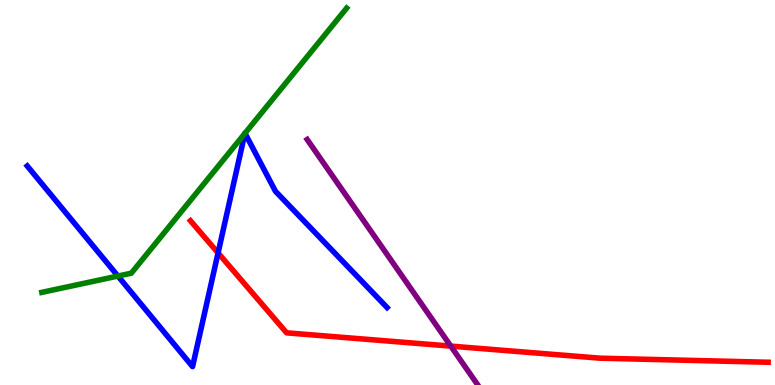[{'lines': ['blue', 'red'], 'intersections': [{'x': 2.81, 'y': 3.43}]}, {'lines': ['green', 'red'], 'intersections': []}, {'lines': ['purple', 'red'], 'intersections': [{'x': 5.82, 'y': 1.01}]}, {'lines': ['blue', 'green'], 'intersections': [{'x': 1.52, 'y': 2.83}, {'x': 3.16, 'y': 6.54}, {'x': 3.16, 'y': 6.54}]}, {'lines': ['blue', 'purple'], 'intersections': []}, {'lines': ['green', 'purple'], 'intersections': []}]